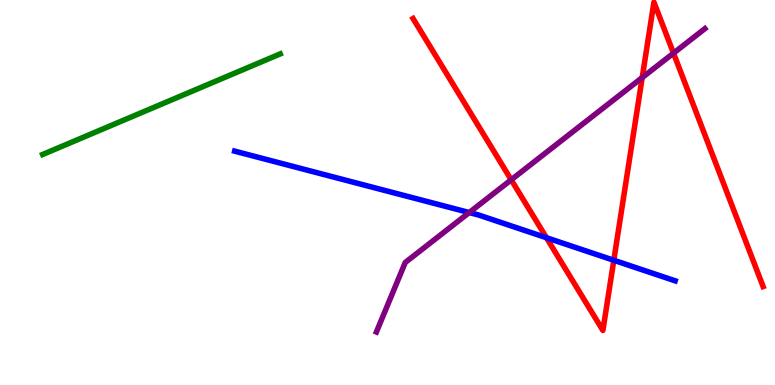[{'lines': ['blue', 'red'], 'intersections': [{'x': 7.05, 'y': 3.83}, {'x': 7.92, 'y': 3.24}]}, {'lines': ['green', 'red'], 'intersections': []}, {'lines': ['purple', 'red'], 'intersections': [{'x': 6.6, 'y': 5.33}, {'x': 8.29, 'y': 7.98}, {'x': 8.69, 'y': 8.62}]}, {'lines': ['blue', 'green'], 'intersections': []}, {'lines': ['blue', 'purple'], 'intersections': [{'x': 6.05, 'y': 4.48}]}, {'lines': ['green', 'purple'], 'intersections': []}]